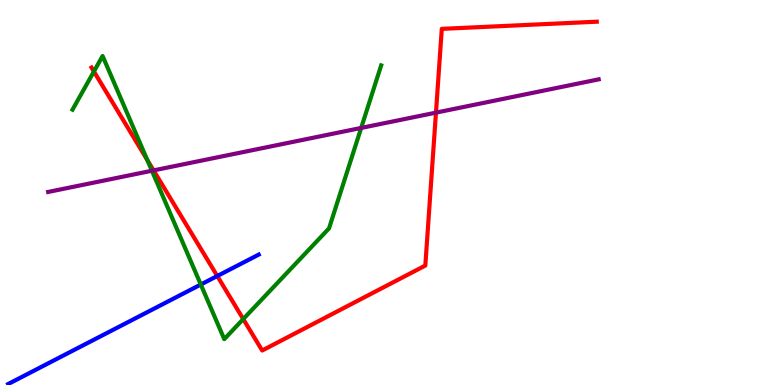[{'lines': ['blue', 'red'], 'intersections': [{'x': 2.8, 'y': 2.83}]}, {'lines': ['green', 'red'], 'intersections': [{'x': 1.21, 'y': 8.14}, {'x': 1.9, 'y': 5.84}, {'x': 3.14, 'y': 1.71}]}, {'lines': ['purple', 'red'], 'intersections': [{'x': 1.98, 'y': 5.57}, {'x': 5.63, 'y': 7.07}]}, {'lines': ['blue', 'green'], 'intersections': [{'x': 2.59, 'y': 2.61}]}, {'lines': ['blue', 'purple'], 'intersections': []}, {'lines': ['green', 'purple'], 'intersections': [{'x': 1.96, 'y': 5.57}, {'x': 4.66, 'y': 6.68}]}]